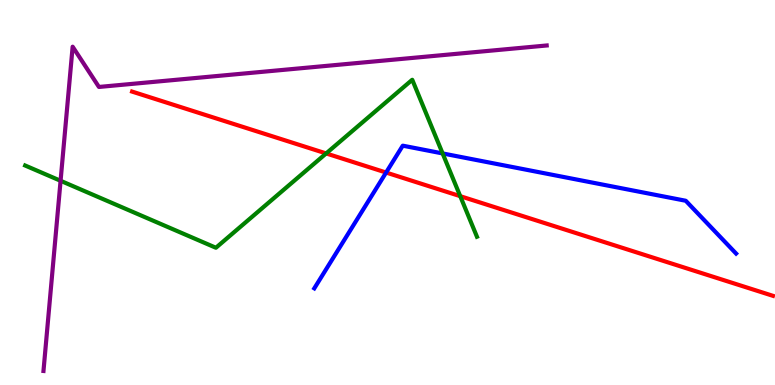[{'lines': ['blue', 'red'], 'intersections': [{'x': 4.98, 'y': 5.52}]}, {'lines': ['green', 'red'], 'intersections': [{'x': 4.21, 'y': 6.01}, {'x': 5.94, 'y': 4.9}]}, {'lines': ['purple', 'red'], 'intersections': []}, {'lines': ['blue', 'green'], 'intersections': [{'x': 5.71, 'y': 6.01}]}, {'lines': ['blue', 'purple'], 'intersections': []}, {'lines': ['green', 'purple'], 'intersections': [{'x': 0.782, 'y': 5.3}]}]